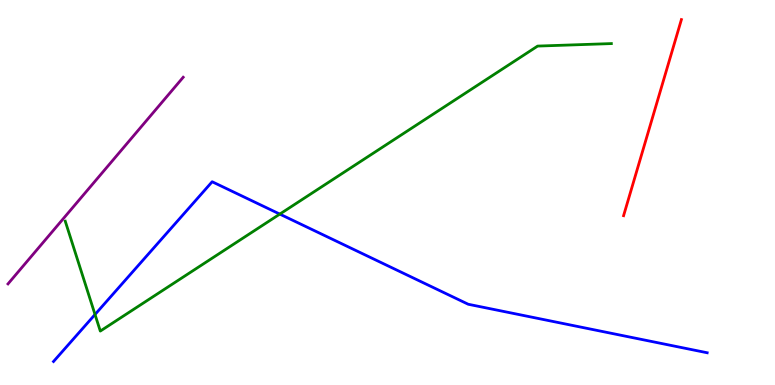[{'lines': ['blue', 'red'], 'intersections': []}, {'lines': ['green', 'red'], 'intersections': []}, {'lines': ['purple', 'red'], 'intersections': []}, {'lines': ['blue', 'green'], 'intersections': [{'x': 1.23, 'y': 1.83}, {'x': 3.61, 'y': 4.44}]}, {'lines': ['blue', 'purple'], 'intersections': []}, {'lines': ['green', 'purple'], 'intersections': []}]